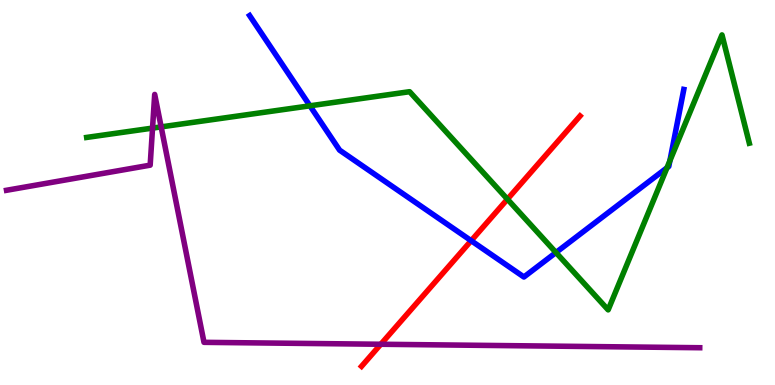[{'lines': ['blue', 'red'], 'intersections': [{'x': 6.08, 'y': 3.75}]}, {'lines': ['green', 'red'], 'intersections': [{'x': 6.55, 'y': 4.83}]}, {'lines': ['purple', 'red'], 'intersections': [{'x': 4.91, 'y': 1.06}]}, {'lines': ['blue', 'green'], 'intersections': [{'x': 4.0, 'y': 7.25}, {'x': 7.17, 'y': 3.44}, {'x': 8.61, 'y': 5.64}, {'x': 8.64, 'y': 5.83}]}, {'lines': ['blue', 'purple'], 'intersections': []}, {'lines': ['green', 'purple'], 'intersections': [{'x': 1.97, 'y': 6.67}, {'x': 2.08, 'y': 6.7}]}]